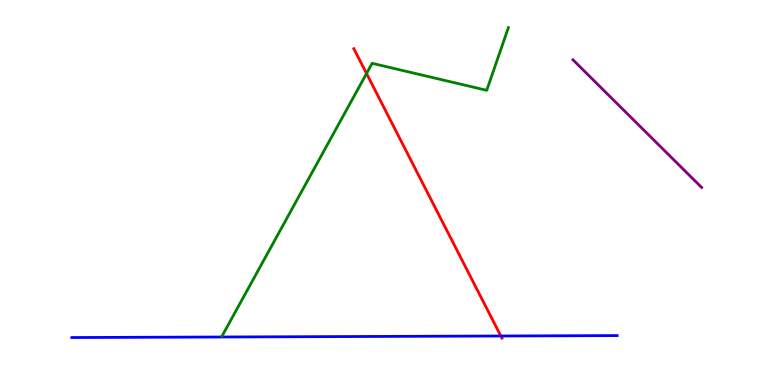[{'lines': ['blue', 'red'], 'intersections': [{'x': 6.46, 'y': 1.27}]}, {'lines': ['green', 'red'], 'intersections': [{'x': 4.73, 'y': 8.09}]}, {'lines': ['purple', 'red'], 'intersections': []}, {'lines': ['blue', 'green'], 'intersections': []}, {'lines': ['blue', 'purple'], 'intersections': []}, {'lines': ['green', 'purple'], 'intersections': []}]